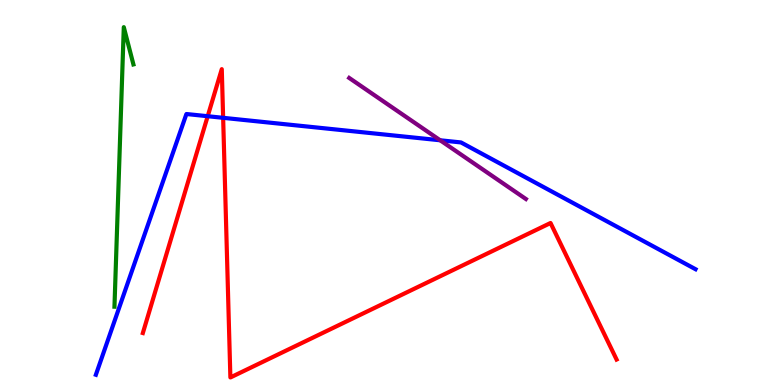[{'lines': ['blue', 'red'], 'intersections': [{'x': 2.68, 'y': 6.98}, {'x': 2.88, 'y': 6.94}]}, {'lines': ['green', 'red'], 'intersections': []}, {'lines': ['purple', 'red'], 'intersections': []}, {'lines': ['blue', 'green'], 'intersections': []}, {'lines': ['blue', 'purple'], 'intersections': [{'x': 5.68, 'y': 6.36}]}, {'lines': ['green', 'purple'], 'intersections': []}]